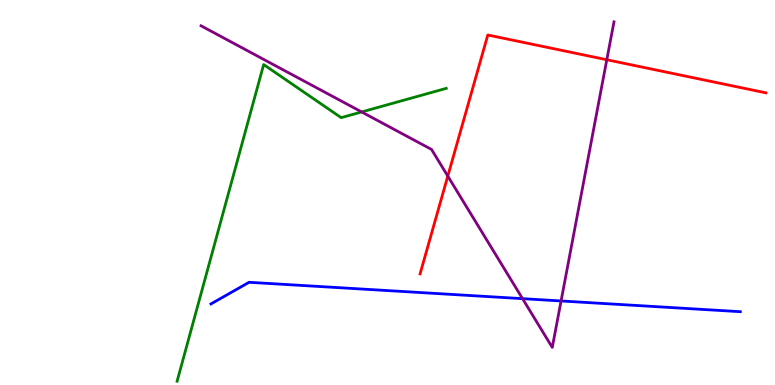[{'lines': ['blue', 'red'], 'intersections': []}, {'lines': ['green', 'red'], 'intersections': []}, {'lines': ['purple', 'red'], 'intersections': [{'x': 5.78, 'y': 5.43}, {'x': 7.83, 'y': 8.45}]}, {'lines': ['blue', 'green'], 'intersections': []}, {'lines': ['blue', 'purple'], 'intersections': [{'x': 6.74, 'y': 2.24}, {'x': 7.24, 'y': 2.18}]}, {'lines': ['green', 'purple'], 'intersections': [{'x': 4.67, 'y': 7.09}]}]